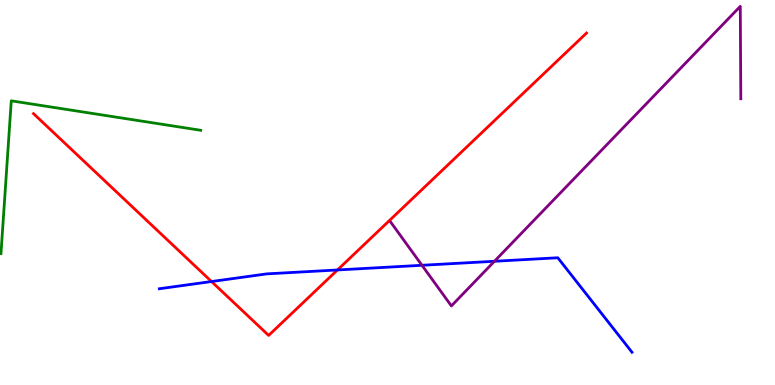[{'lines': ['blue', 'red'], 'intersections': [{'x': 2.73, 'y': 2.69}, {'x': 4.35, 'y': 2.99}]}, {'lines': ['green', 'red'], 'intersections': []}, {'lines': ['purple', 'red'], 'intersections': []}, {'lines': ['blue', 'green'], 'intersections': []}, {'lines': ['blue', 'purple'], 'intersections': [{'x': 5.44, 'y': 3.11}, {'x': 6.38, 'y': 3.21}]}, {'lines': ['green', 'purple'], 'intersections': []}]